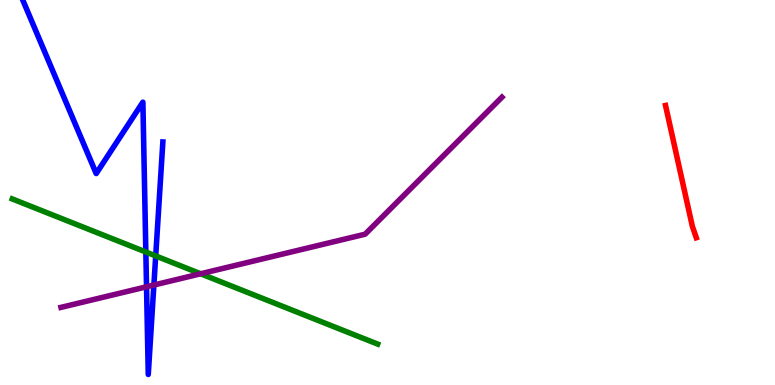[{'lines': ['blue', 'red'], 'intersections': []}, {'lines': ['green', 'red'], 'intersections': []}, {'lines': ['purple', 'red'], 'intersections': []}, {'lines': ['blue', 'green'], 'intersections': [{'x': 1.88, 'y': 3.45}, {'x': 2.01, 'y': 3.35}]}, {'lines': ['blue', 'purple'], 'intersections': [{'x': 1.89, 'y': 2.55}, {'x': 1.99, 'y': 2.6}]}, {'lines': ['green', 'purple'], 'intersections': [{'x': 2.59, 'y': 2.89}]}]